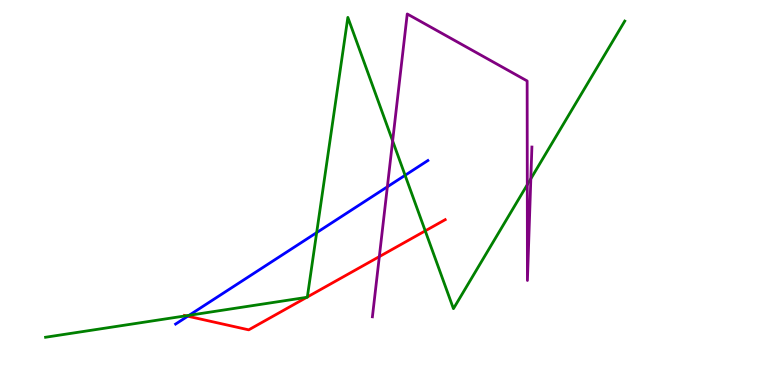[{'lines': ['blue', 'red'], 'intersections': [{'x': 2.42, 'y': 1.79}]}, {'lines': ['green', 'red'], 'intersections': [{'x': 2.4, 'y': 1.8}, {'x': 3.96, 'y': 2.28}, {'x': 3.97, 'y': 2.29}, {'x': 5.49, 'y': 4.0}]}, {'lines': ['purple', 'red'], 'intersections': [{'x': 4.89, 'y': 3.33}]}, {'lines': ['blue', 'green'], 'intersections': [{'x': 2.44, 'y': 1.81}, {'x': 4.09, 'y': 3.96}, {'x': 5.23, 'y': 5.45}]}, {'lines': ['blue', 'purple'], 'intersections': [{'x': 5.0, 'y': 5.15}]}, {'lines': ['green', 'purple'], 'intersections': [{'x': 5.07, 'y': 6.34}, {'x': 6.8, 'y': 5.2}, {'x': 6.85, 'y': 5.36}]}]